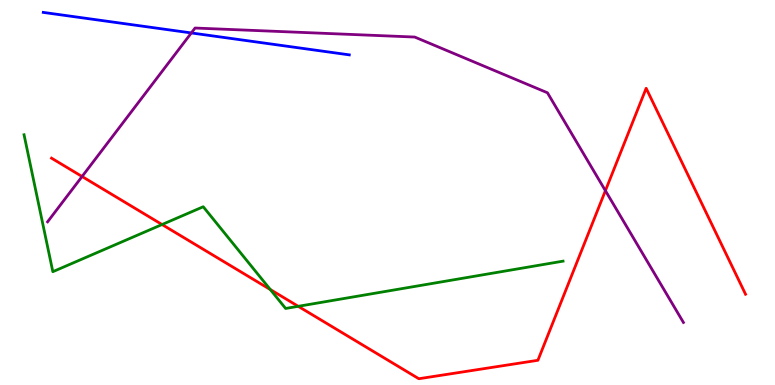[{'lines': ['blue', 'red'], 'intersections': []}, {'lines': ['green', 'red'], 'intersections': [{'x': 2.09, 'y': 4.17}, {'x': 3.49, 'y': 2.48}, {'x': 3.85, 'y': 2.04}]}, {'lines': ['purple', 'red'], 'intersections': [{'x': 1.06, 'y': 5.42}, {'x': 7.81, 'y': 5.05}]}, {'lines': ['blue', 'green'], 'intersections': []}, {'lines': ['blue', 'purple'], 'intersections': [{'x': 2.47, 'y': 9.14}]}, {'lines': ['green', 'purple'], 'intersections': []}]